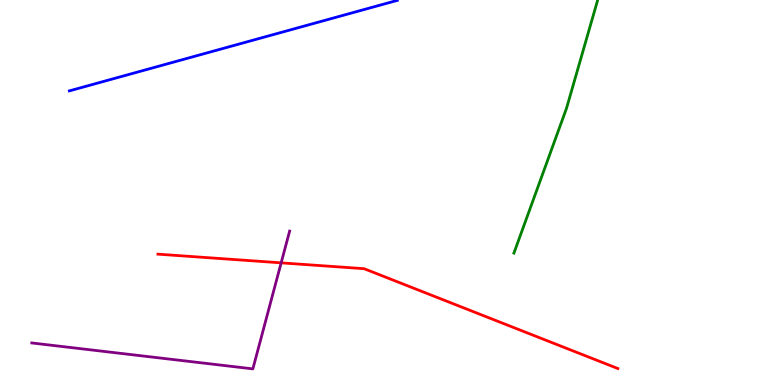[{'lines': ['blue', 'red'], 'intersections': []}, {'lines': ['green', 'red'], 'intersections': []}, {'lines': ['purple', 'red'], 'intersections': [{'x': 3.63, 'y': 3.17}]}, {'lines': ['blue', 'green'], 'intersections': []}, {'lines': ['blue', 'purple'], 'intersections': []}, {'lines': ['green', 'purple'], 'intersections': []}]